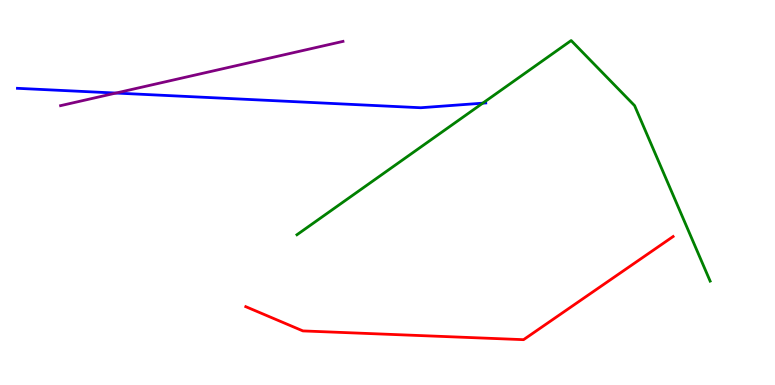[{'lines': ['blue', 'red'], 'intersections': []}, {'lines': ['green', 'red'], 'intersections': []}, {'lines': ['purple', 'red'], 'intersections': []}, {'lines': ['blue', 'green'], 'intersections': [{'x': 6.23, 'y': 7.32}]}, {'lines': ['blue', 'purple'], 'intersections': [{'x': 1.5, 'y': 7.58}]}, {'lines': ['green', 'purple'], 'intersections': []}]